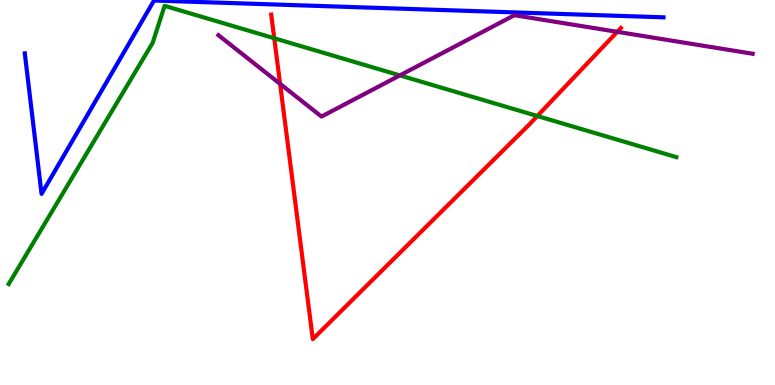[{'lines': ['blue', 'red'], 'intersections': []}, {'lines': ['green', 'red'], 'intersections': [{'x': 3.54, 'y': 9.01}, {'x': 6.93, 'y': 6.99}]}, {'lines': ['purple', 'red'], 'intersections': [{'x': 3.61, 'y': 7.82}, {'x': 7.96, 'y': 9.17}]}, {'lines': ['blue', 'green'], 'intersections': []}, {'lines': ['blue', 'purple'], 'intersections': []}, {'lines': ['green', 'purple'], 'intersections': [{'x': 5.16, 'y': 8.04}]}]